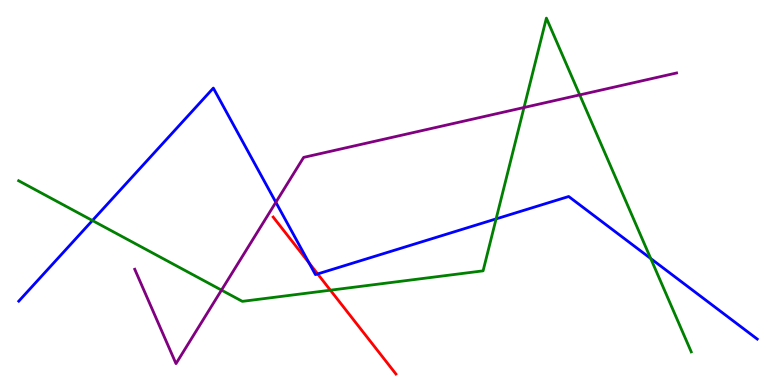[{'lines': ['blue', 'red'], 'intersections': [{'x': 3.99, 'y': 3.17}, {'x': 4.1, 'y': 2.89}]}, {'lines': ['green', 'red'], 'intersections': [{'x': 4.26, 'y': 2.46}]}, {'lines': ['purple', 'red'], 'intersections': []}, {'lines': ['blue', 'green'], 'intersections': [{'x': 1.19, 'y': 4.27}, {'x': 6.4, 'y': 4.31}, {'x': 8.4, 'y': 3.28}]}, {'lines': ['blue', 'purple'], 'intersections': [{'x': 3.56, 'y': 4.75}]}, {'lines': ['green', 'purple'], 'intersections': [{'x': 2.86, 'y': 2.46}, {'x': 6.76, 'y': 7.21}, {'x': 7.48, 'y': 7.53}]}]